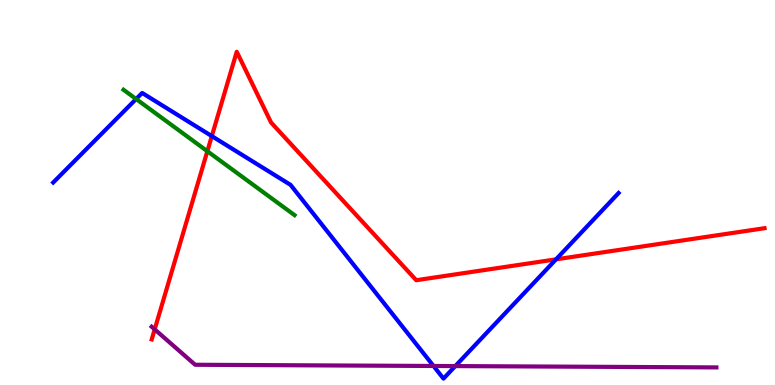[{'lines': ['blue', 'red'], 'intersections': [{'x': 2.73, 'y': 6.46}, {'x': 7.17, 'y': 3.26}]}, {'lines': ['green', 'red'], 'intersections': [{'x': 2.68, 'y': 6.07}]}, {'lines': ['purple', 'red'], 'intersections': [{'x': 2.0, 'y': 1.44}]}, {'lines': ['blue', 'green'], 'intersections': [{'x': 1.76, 'y': 7.43}]}, {'lines': ['blue', 'purple'], 'intersections': [{'x': 5.59, 'y': 0.494}, {'x': 5.87, 'y': 0.491}]}, {'lines': ['green', 'purple'], 'intersections': []}]